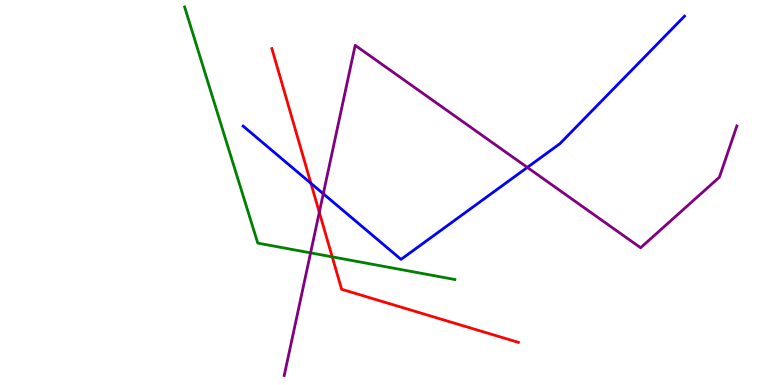[{'lines': ['blue', 'red'], 'intersections': [{'x': 4.01, 'y': 5.24}]}, {'lines': ['green', 'red'], 'intersections': [{'x': 4.29, 'y': 3.33}]}, {'lines': ['purple', 'red'], 'intersections': [{'x': 4.12, 'y': 4.49}]}, {'lines': ['blue', 'green'], 'intersections': []}, {'lines': ['blue', 'purple'], 'intersections': [{'x': 4.17, 'y': 4.97}, {'x': 6.8, 'y': 5.65}]}, {'lines': ['green', 'purple'], 'intersections': [{'x': 4.01, 'y': 3.43}]}]